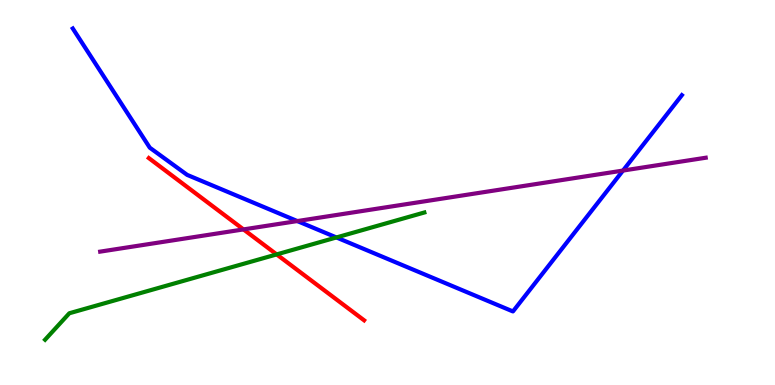[{'lines': ['blue', 'red'], 'intersections': []}, {'lines': ['green', 'red'], 'intersections': [{'x': 3.57, 'y': 3.39}]}, {'lines': ['purple', 'red'], 'intersections': [{'x': 3.14, 'y': 4.04}]}, {'lines': ['blue', 'green'], 'intersections': [{'x': 4.34, 'y': 3.83}]}, {'lines': ['blue', 'purple'], 'intersections': [{'x': 3.84, 'y': 4.26}, {'x': 8.04, 'y': 5.57}]}, {'lines': ['green', 'purple'], 'intersections': []}]